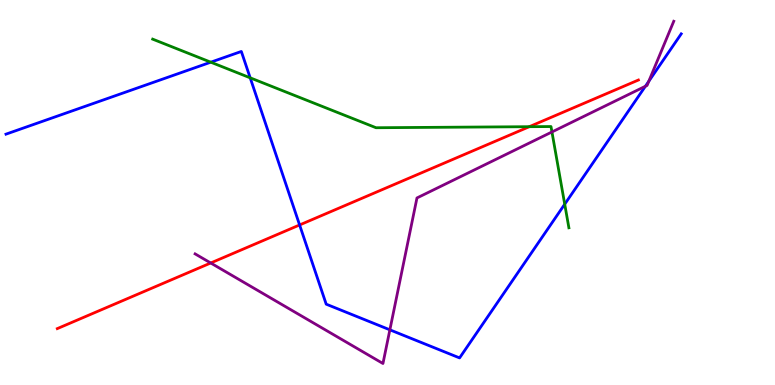[{'lines': ['blue', 'red'], 'intersections': [{'x': 3.87, 'y': 4.16}]}, {'lines': ['green', 'red'], 'intersections': [{'x': 6.83, 'y': 6.71}]}, {'lines': ['purple', 'red'], 'intersections': [{'x': 2.72, 'y': 3.17}]}, {'lines': ['blue', 'green'], 'intersections': [{'x': 2.72, 'y': 8.38}, {'x': 3.23, 'y': 7.98}, {'x': 7.29, 'y': 4.7}]}, {'lines': ['blue', 'purple'], 'intersections': [{'x': 5.03, 'y': 1.43}, {'x': 8.33, 'y': 7.76}, {'x': 8.37, 'y': 7.89}]}, {'lines': ['green', 'purple'], 'intersections': [{'x': 7.12, 'y': 6.57}]}]